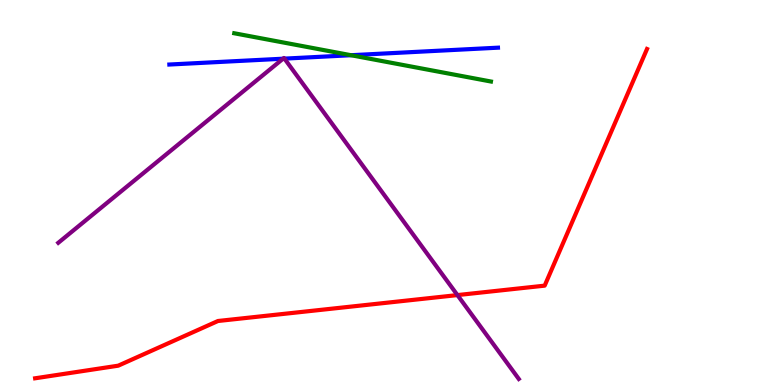[{'lines': ['blue', 'red'], 'intersections': []}, {'lines': ['green', 'red'], 'intersections': []}, {'lines': ['purple', 'red'], 'intersections': [{'x': 5.9, 'y': 2.34}]}, {'lines': ['blue', 'green'], 'intersections': [{'x': 4.53, 'y': 8.57}]}, {'lines': ['blue', 'purple'], 'intersections': [{'x': 3.65, 'y': 8.48}, {'x': 3.67, 'y': 8.48}]}, {'lines': ['green', 'purple'], 'intersections': []}]